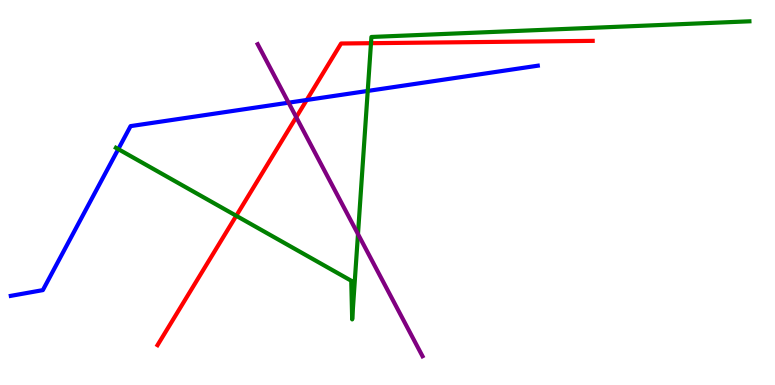[{'lines': ['blue', 'red'], 'intersections': [{'x': 3.96, 'y': 7.4}]}, {'lines': ['green', 'red'], 'intersections': [{'x': 3.05, 'y': 4.4}, {'x': 4.79, 'y': 8.88}]}, {'lines': ['purple', 'red'], 'intersections': [{'x': 3.82, 'y': 6.96}]}, {'lines': ['blue', 'green'], 'intersections': [{'x': 1.53, 'y': 6.13}, {'x': 4.74, 'y': 7.64}]}, {'lines': ['blue', 'purple'], 'intersections': [{'x': 3.72, 'y': 7.33}]}, {'lines': ['green', 'purple'], 'intersections': [{'x': 4.62, 'y': 3.92}]}]